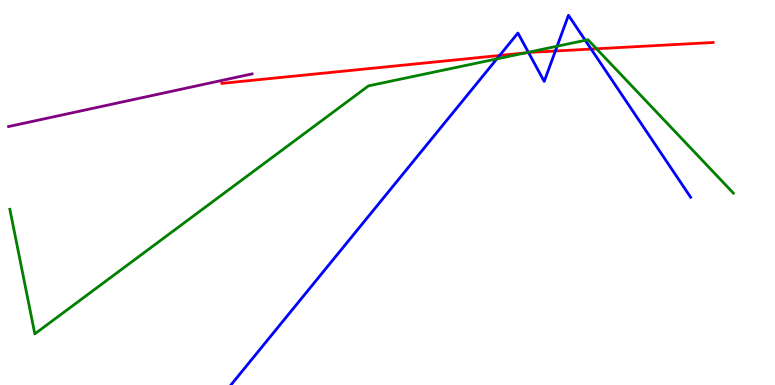[{'lines': ['blue', 'red'], 'intersections': [{'x': 6.45, 'y': 8.56}, {'x': 6.82, 'y': 8.63}, {'x': 7.17, 'y': 8.68}, {'x': 7.63, 'y': 8.73}]}, {'lines': ['green', 'red'], 'intersections': [{'x': 6.78, 'y': 8.63}, {'x': 7.7, 'y': 8.73}]}, {'lines': ['purple', 'red'], 'intersections': []}, {'lines': ['blue', 'green'], 'intersections': [{'x': 6.41, 'y': 8.47}, {'x': 6.82, 'y': 8.64}, {'x': 7.19, 'y': 8.8}, {'x': 7.55, 'y': 8.95}]}, {'lines': ['blue', 'purple'], 'intersections': []}, {'lines': ['green', 'purple'], 'intersections': []}]